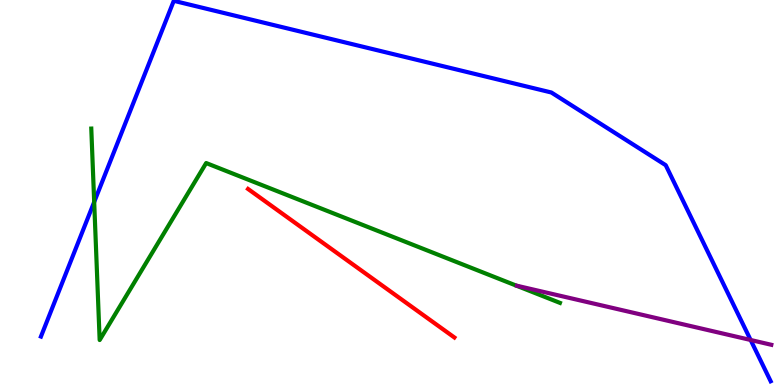[{'lines': ['blue', 'red'], 'intersections': []}, {'lines': ['green', 'red'], 'intersections': []}, {'lines': ['purple', 'red'], 'intersections': []}, {'lines': ['blue', 'green'], 'intersections': [{'x': 1.22, 'y': 4.75}]}, {'lines': ['blue', 'purple'], 'intersections': [{'x': 9.69, 'y': 1.17}]}, {'lines': ['green', 'purple'], 'intersections': []}]